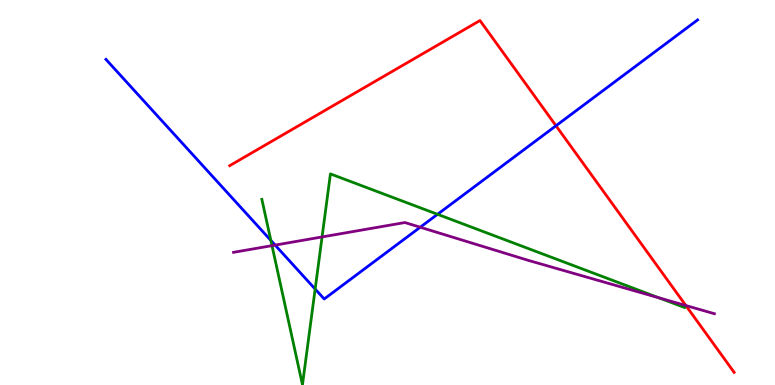[{'lines': ['blue', 'red'], 'intersections': [{'x': 7.17, 'y': 6.73}]}, {'lines': ['green', 'red'], 'intersections': []}, {'lines': ['purple', 'red'], 'intersections': [{'x': 8.85, 'y': 2.06}]}, {'lines': ['blue', 'green'], 'intersections': [{'x': 3.49, 'y': 3.76}, {'x': 4.07, 'y': 2.49}, {'x': 5.65, 'y': 4.43}]}, {'lines': ['blue', 'purple'], 'intersections': [{'x': 3.55, 'y': 3.63}, {'x': 5.42, 'y': 4.1}]}, {'lines': ['green', 'purple'], 'intersections': [{'x': 3.51, 'y': 3.62}, {'x': 4.16, 'y': 3.85}, {'x': 8.5, 'y': 2.27}]}]